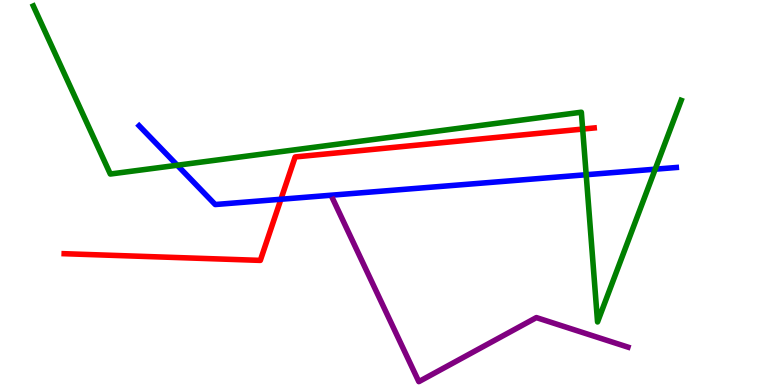[{'lines': ['blue', 'red'], 'intersections': [{'x': 3.62, 'y': 4.82}]}, {'lines': ['green', 'red'], 'intersections': [{'x': 7.52, 'y': 6.65}]}, {'lines': ['purple', 'red'], 'intersections': []}, {'lines': ['blue', 'green'], 'intersections': [{'x': 2.29, 'y': 5.71}, {'x': 7.56, 'y': 5.46}, {'x': 8.45, 'y': 5.61}]}, {'lines': ['blue', 'purple'], 'intersections': []}, {'lines': ['green', 'purple'], 'intersections': []}]